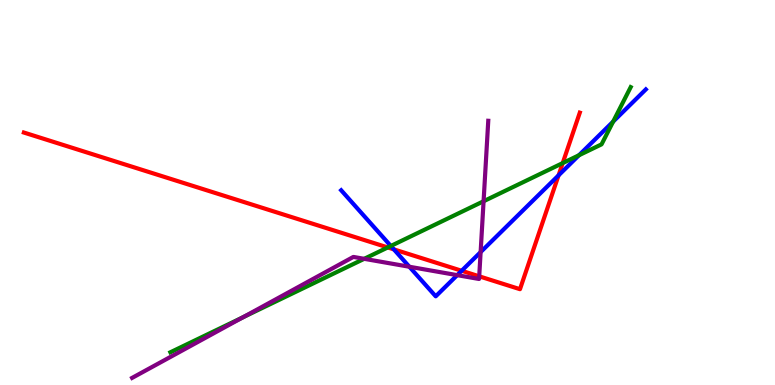[{'lines': ['blue', 'red'], 'intersections': [{'x': 5.08, 'y': 3.52}, {'x': 5.96, 'y': 2.97}, {'x': 7.21, 'y': 5.45}]}, {'lines': ['green', 'red'], 'intersections': [{'x': 5.0, 'y': 3.57}, {'x': 7.26, 'y': 5.76}]}, {'lines': ['purple', 'red'], 'intersections': [{'x': 6.18, 'y': 2.82}]}, {'lines': ['blue', 'green'], 'intersections': [{'x': 5.04, 'y': 3.61}, {'x': 7.47, 'y': 5.97}, {'x': 7.91, 'y': 6.84}]}, {'lines': ['blue', 'purple'], 'intersections': [{'x': 5.28, 'y': 3.07}, {'x': 5.9, 'y': 2.85}, {'x': 6.2, 'y': 3.45}]}, {'lines': ['green', 'purple'], 'intersections': [{'x': 3.14, 'y': 1.76}, {'x': 4.7, 'y': 3.28}, {'x': 6.24, 'y': 4.77}]}]